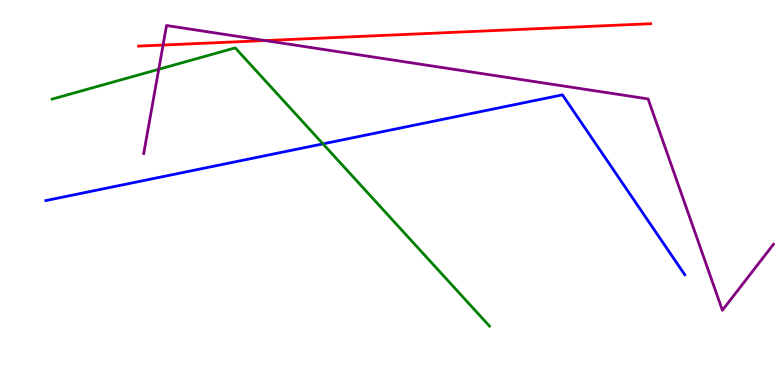[{'lines': ['blue', 'red'], 'intersections': []}, {'lines': ['green', 'red'], 'intersections': []}, {'lines': ['purple', 'red'], 'intersections': [{'x': 2.1, 'y': 8.83}, {'x': 3.42, 'y': 8.95}]}, {'lines': ['blue', 'green'], 'intersections': [{'x': 4.17, 'y': 6.26}]}, {'lines': ['blue', 'purple'], 'intersections': []}, {'lines': ['green', 'purple'], 'intersections': [{'x': 2.05, 'y': 8.2}]}]